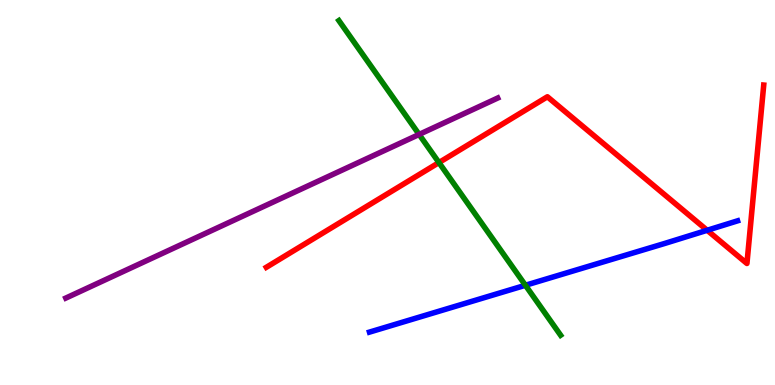[{'lines': ['blue', 'red'], 'intersections': [{'x': 9.12, 'y': 4.02}]}, {'lines': ['green', 'red'], 'intersections': [{'x': 5.66, 'y': 5.78}]}, {'lines': ['purple', 'red'], 'intersections': []}, {'lines': ['blue', 'green'], 'intersections': [{'x': 6.78, 'y': 2.59}]}, {'lines': ['blue', 'purple'], 'intersections': []}, {'lines': ['green', 'purple'], 'intersections': [{'x': 5.41, 'y': 6.51}]}]